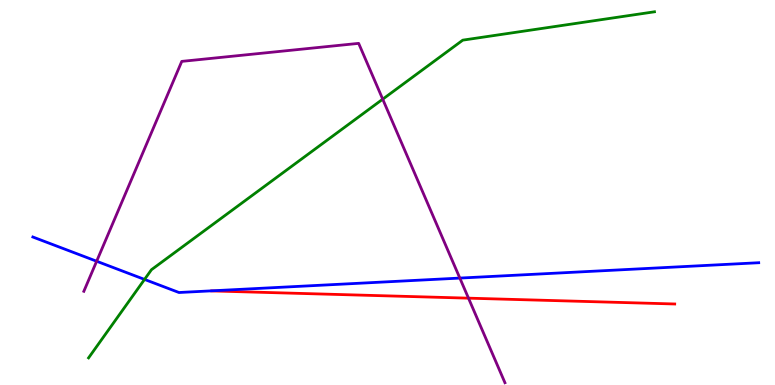[{'lines': ['blue', 'red'], 'intersections': []}, {'lines': ['green', 'red'], 'intersections': []}, {'lines': ['purple', 'red'], 'intersections': [{'x': 6.05, 'y': 2.26}]}, {'lines': ['blue', 'green'], 'intersections': [{'x': 1.86, 'y': 2.74}]}, {'lines': ['blue', 'purple'], 'intersections': [{'x': 1.25, 'y': 3.21}, {'x': 5.93, 'y': 2.78}]}, {'lines': ['green', 'purple'], 'intersections': [{'x': 4.94, 'y': 7.42}]}]